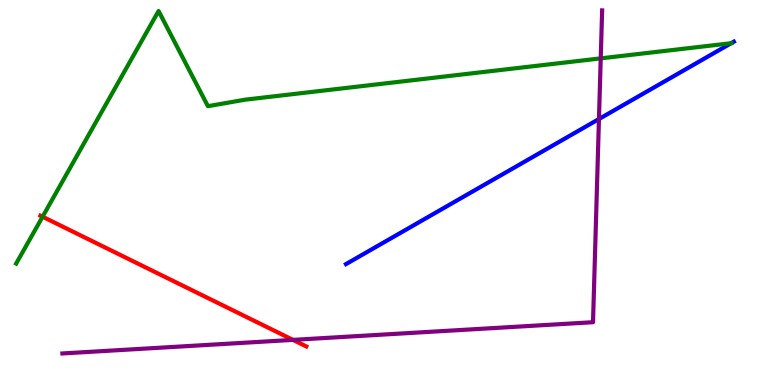[{'lines': ['blue', 'red'], 'intersections': []}, {'lines': ['green', 'red'], 'intersections': [{'x': 0.549, 'y': 4.37}]}, {'lines': ['purple', 'red'], 'intersections': [{'x': 3.78, 'y': 1.17}]}, {'lines': ['blue', 'green'], 'intersections': [{'x': 9.43, 'y': 8.88}]}, {'lines': ['blue', 'purple'], 'intersections': [{'x': 7.73, 'y': 6.91}]}, {'lines': ['green', 'purple'], 'intersections': [{'x': 7.75, 'y': 8.48}]}]